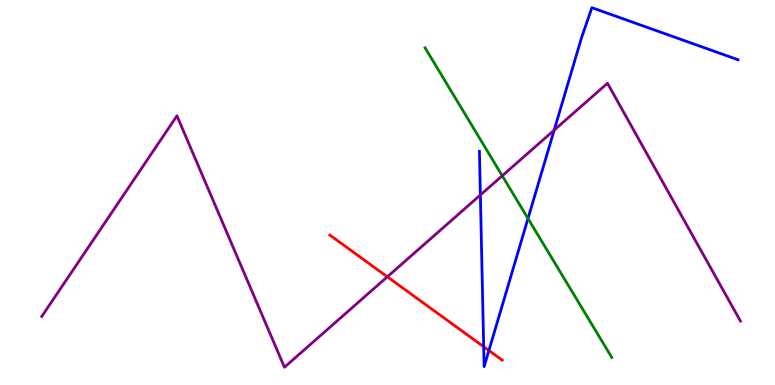[{'lines': ['blue', 'red'], 'intersections': [{'x': 6.24, 'y': 0.994}, {'x': 6.31, 'y': 0.896}]}, {'lines': ['green', 'red'], 'intersections': []}, {'lines': ['purple', 'red'], 'intersections': [{'x': 5.0, 'y': 2.81}]}, {'lines': ['blue', 'green'], 'intersections': [{'x': 6.81, 'y': 4.32}]}, {'lines': ['blue', 'purple'], 'intersections': [{'x': 6.2, 'y': 4.94}, {'x': 7.15, 'y': 6.62}]}, {'lines': ['green', 'purple'], 'intersections': [{'x': 6.48, 'y': 5.43}]}]